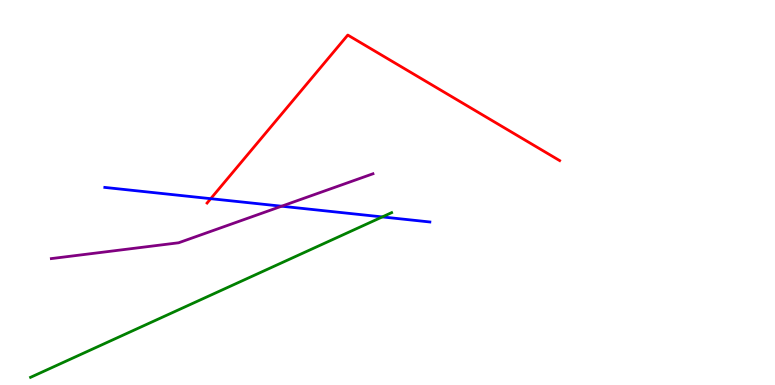[{'lines': ['blue', 'red'], 'intersections': [{'x': 2.72, 'y': 4.84}]}, {'lines': ['green', 'red'], 'intersections': []}, {'lines': ['purple', 'red'], 'intersections': []}, {'lines': ['blue', 'green'], 'intersections': [{'x': 4.93, 'y': 4.37}]}, {'lines': ['blue', 'purple'], 'intersections': [{'x': 3.63, 'y': 4.64}]}, {'lines': ['green', 'purple'], 'intersections': []}]